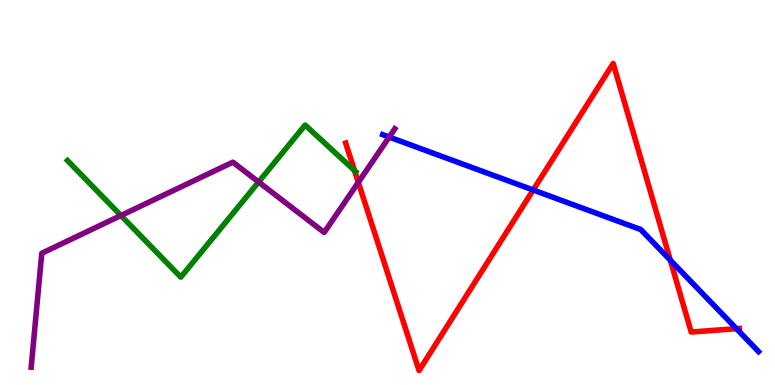[{'lines': ['blue', 'red'], 'intersections': [{'x': 6.88, 'y': 5.07}, {'x': 8.65, 'y': 3.24}, {'x': 9.5, 'y': 1.46}]}, {'lines': ['green', 'red'], 'intersections': [{'x': 4.57, 'y': 5.57}]}, {'lines': ['purple', 'red'], 'intersections': [{'x': 4.62, 'y': 5.26}]}, {'lines': ['blue', 'green'], 'intersections': []}, {'lines': ['blue', 'purple'], 'intersections': [{'x': 5.02, 'y': 6.44}]}, {'lines': ['green', 'purple'], 'intersections': [{'x': 1.56, 'y': 4.4}, {'x': 3.34, 'y': 5.27}]}]